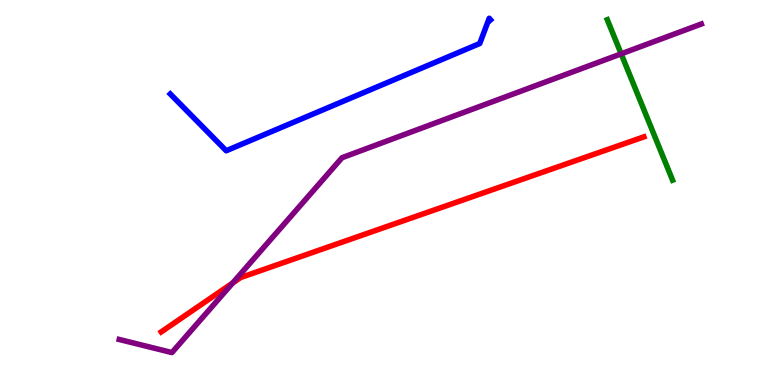[{'lines': ['blue', 'red'], 'intersections': []}, {'lines': ['green', 'red'], 'intersections': []}, {'lines': ['purple', 'red'], 'intersections': [{'x': 3.0, 'y': 2.65}]}, {'lines': ['blue', 'green'], 'intersections': []}, {'lines': ['blue', 'purple'], 'intersections': []}, {'lines': ['green', 'purple'], 'intersections': [{'x': 8.02, 'y': 8.6}]}]